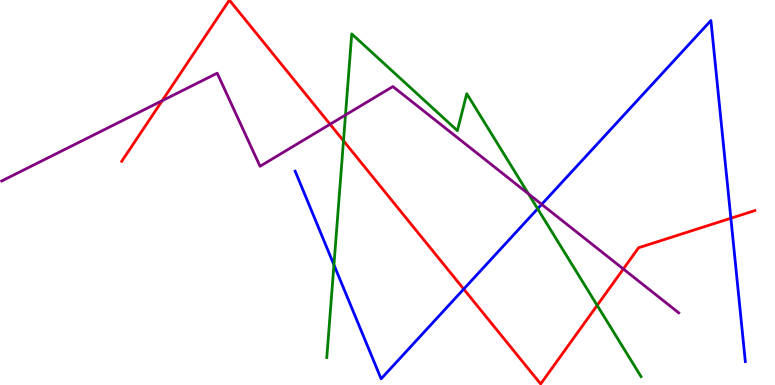[{'lines': ['blue', 'red'], 'intersections': [{'x': 5.98, 'y': 2.49}, {'x': 9.43, 'y': 4.33}]}, {'lines': ['green', 'red'], 'intersections': [{'x': 4.43, 'y': 6.34}, {'x': 7.71, 'y': 2.07}]}, {'lines': ['purple', 'red'], 'intersections': [{'x': 2.09, 'y': 7.38}, {'x': 4.26, 'y': 6.77}, {'x': 8.04, 'y': 3.01}]}, {'lines': ['blue', 'green'], 'intersections': [{'x': 4.31, 'y': 3.12}, {'x': 6.94, 'y': 4.58}]}, {'lines': ['blue', 'purple'], 'intersections': [{'x': 6.99, 'y': 4.69}]}, {'lines': ['green', 'purple'], 'intersections': [{'x': 4.46, 'y': 7.01}, {'x': 6.82, 'y': 4.96}]}]